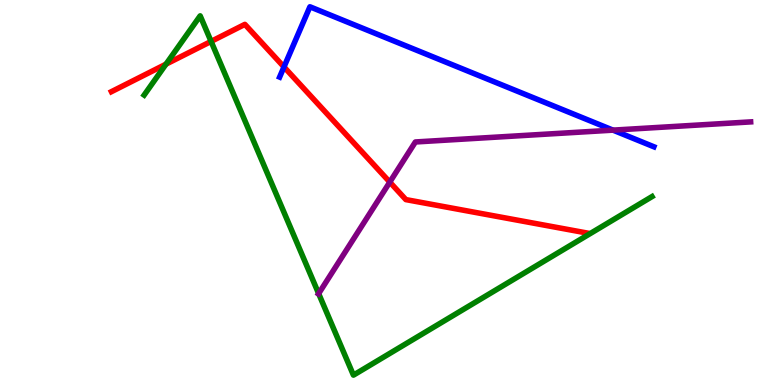[{'lines': ['blue', 'red'], 'intersections': [{'x': 3.66, 'y': 8.26}]}, {'lines': ['green', 'red'], 'intersections': [{'x': 2.14, 'y': 8.33}, {'x': 2.72, 'y': 8.92}]}, {'lines': ['purple', 'red'], 'intersections': [{'x': 5.03, 'y': 5.27}]}, {'lines': ['blue', 'green'], 'intersections': []}, {'lines': ['blue', 'purple'], 'intersections': [{'x': 7.91, 'y': 6.62}]}, {'lines': ['green', 'purple'], 'intersections': [{'x': 4.11, 'y': 2.37}]}]